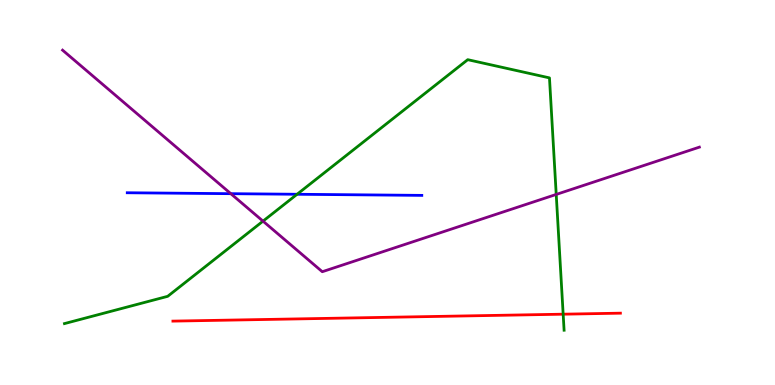[{'lines': ['blue', 'red'], 'intersections': []}, {'lines': ['green', 'red'], 'intersections': [{'x': 7.27, 'y': 1.84}]}, {'lines': ['purple', 'red'], 'intersections': []}, {'lines': ['blue', 'green'], 'intersections': [{'x': 3.83, 'y': 4.95}]}, {'lines': ['blue', 'purple'], 'intersections': [{'x': 2.98, 'y': 4.97}]}, {'lines': ['green', 'purple'], 'intersections': [{'x': 3.39, 'y': 4.26}, {'x': 7.18, 'y': 4.95}]}]